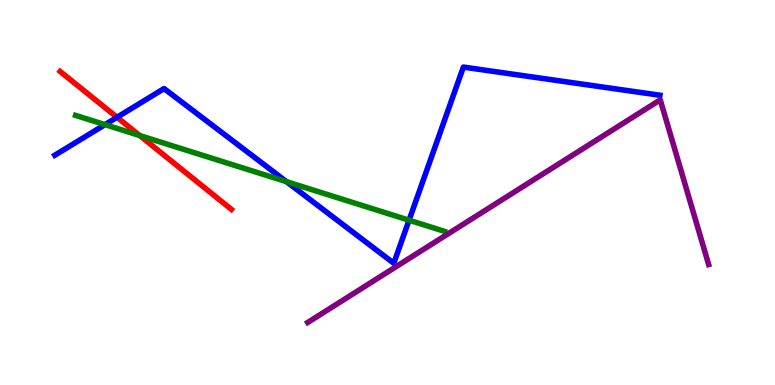[{'lines': ['blue', 'red'], 'intersections': [{'x': 1.51, 'y': 6.95}]}, {'lines': ['green', 'red'], 'intersections': [{'x': 1.8, 'y': 6.48}]}, {'lines': ['purple', 'red'], 'intersections': []}, {'lines': ['blue', 'green'], 'intersections': [{'x': 1.35, 'y': 6.76}, {'x': 3.7, 'y': 5.28}, {'x': 5.28, 'y': 4.28}]}, {'lines': ['blue', 'purple'], 'intersections': []}, {'lines': ['green', 'purple'], 'intersections': []}]